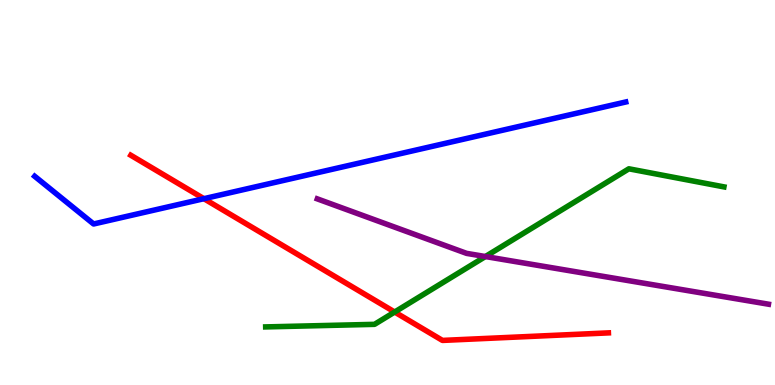[{'lines': ['blue', 'red'], 'intersections': [{'x': 2.63, 'y': 4.84}]}, {'lines': ['green', 'red'], 'intersections': [{'x': 5.09, 'y': 1.9}]}, {'lines': ['purple', 'red'], 'intersections': []}, {'lines': ['blue', 'green'], 'intersections': []}, {'lines': ['blue', 'purple'], 'intersections': []}, {'lines': ['green', 'purple'], 'intersections': [{'x': 6.26, 'y': 3.34}]}]